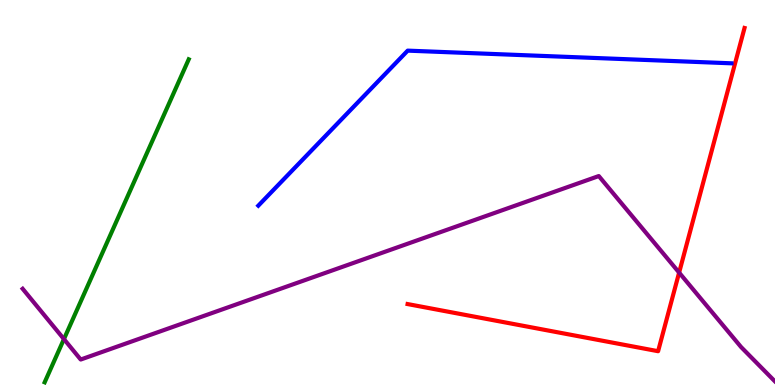[{'lines': ['blue', 'red'], 'intersections': []}, {'lines': ['green', 'red'], 'intersections': []}, {'lines': ['purple', 'red'], 'intersections': [{'x': 8.76, 'y': 2.92}]}, {'lines': ['blue', 'green'], 'intersections': []}, {'lines': ['blue', 'purple'], 'intersections': []}, {'lines': ['green', 'purple'], 'intersections': [{'x': 0.825, 'y': 1.19}]}]